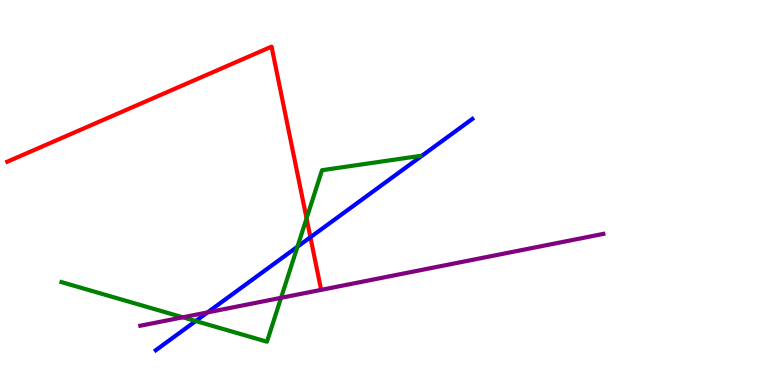[{'lines': ['blue', 'red'], 'intersections': [{'x': 4.01, 'y': 3.84}]}, {'lines': ['green', 'red'], 'intersections': [{'x': 3.96, 'y': 4.33}]}, {'lines': ['purple', 'red'], 'intersections': []}, {'lines': ['blue', 'green'], 'intersections': [{'x': 2.53, 'y': 1.66}, {'x': 3.84, 'y': 3.59}]}, {'lines': ['blue', 'purple'], 'intersections': [{'x': 2.68, 'y': 1.89}]}, {'lines': ['green', 'purple'], 'intersections': [{'x': 2.36, 'y': 1.76}, {'x': 3.63, 'y': 2.26}]}]